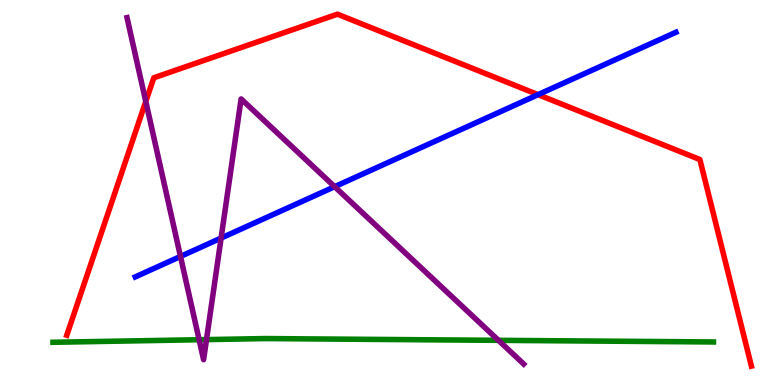[{'lines': ['blue', 'red'], 'intersections': [{'x': 6.94, 'y': 7.54}]}, {'lines': ['green', 'red'], 'intersections': []}, {'lines': ['purple', 'red'], 'intersections': [{'x': 1.88, 'y': 7.36}]}, {'lines': ['blue', 'green'], 'intersections': []}, {'lines': ['blue', 'purple'], 'intersections': [{'x': 2.33, 'y': 3.34}, {'x': 2.85, 'y': 3.82}, {'x': 4.32, 'y': 5.15}]}, {'lines': ['green', 'purple'], 'intersections': [{'x': 2.57, 'y': 1.18}, {'x': 2.66, 'y': 1.18}, {'x': 6.43, 'y': 1.16}]}]